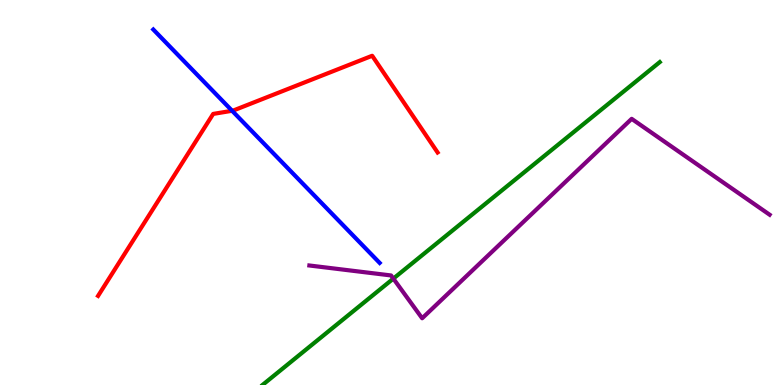[{'lines': ['blue', 'red'], 'intersections': [{'x': 2.99, 'y': 7.12}]}, {'lines': ['green', 'red'], 'intersections': []}, {'lines': ['purple', 'red'], 'intersections': []}, {'lines': ['blue', 'green'], 'intersections': []}, {'lines': ['blue', 'purple'], 'intersections': []}, {'lines': ['green', 'purple'], 'intersections': [{'x': 5.08, 'y': 2.76}]}]